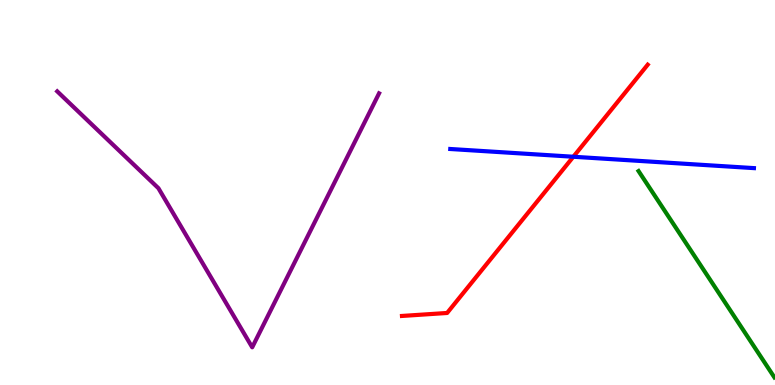[{'lines': ['blue', 'red'], 'intersections': [{'x': 7.4, 'y': 5.93}]}, {'lines': ['green', 'red'], 'intersections': []}, {'lines': ['purple', 'red'], 'intersections': []}, {'lines': ['blue', 'green'], 'intersections': []}, {'lines': ['blue', 'purple'], 'intersections': []}, {'lines': ['green', 'purple'], 'intersections': []}]